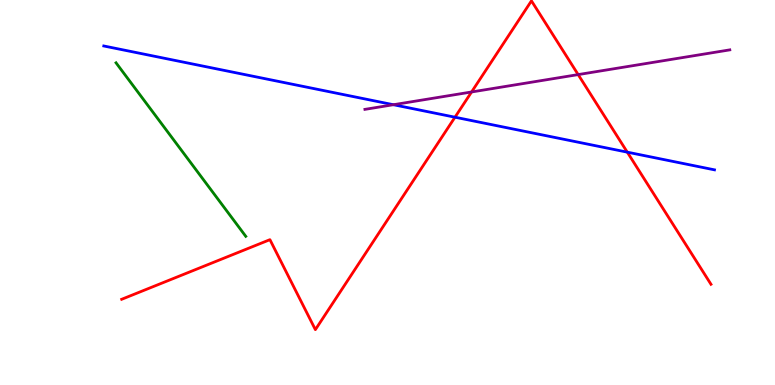[{'lines': ['blue', 'red'], 'intersections': [{'x': 5.87, 'y': 6.96}, {'x': 8.09, 'y': 6.05}]}, {'lines': ['green', 'red'], 'intersections': []}, {'lines': ['purple', 'red'], 'intersections': [{'x': 6.08, 'y': 7.61}, {'x': 7.46, 'y': 8.06}]}, {'lines': ['blue', 'green'], 'intersections': []}, {'lines': ['blue', 'purple'], 'intersections': [{'x': 5.08, 'y': 7.28}]}, {'lines': ['green', 'purple'], 'intersections': []}]